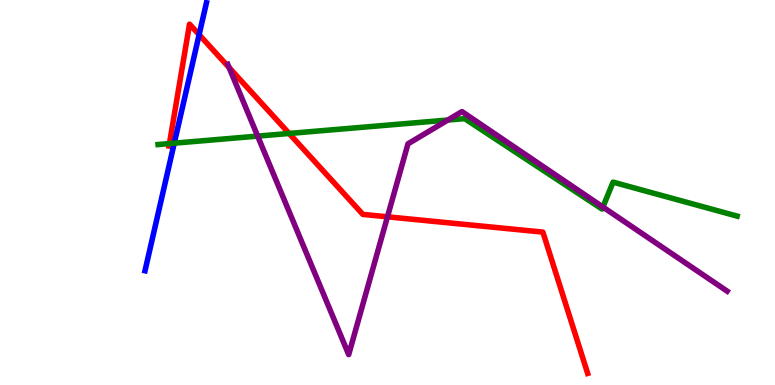[{'lines': ['blue', 'red'], 'intersections': [{'x': 2.57, 'y': 9.1}]}, {'lines': ['green', 'red'], 'intersections': [{'x': 2.19, 'y': 6.27}, {'x': 3.73, 'y': 6.53}]}, {'lines': ['purple', 'red'], 'intersections': [{'x': 2.96, 'y': 8.24}, {'x': 5.0, 'y': 4.37}]}, {'lines': ['blue', 'green'], 'intersections': [{'x': 2.25, 'y': 6.28}]}, {'lines': ['blue', 'purple'], 'intersections': []}, {'lines': ['green', 'purple'], 'intersections': [{'x': 3.32, 'y': 6.46}, {'x': 5.78, 'y': 6.88}, {'x': 7.78, 'y': 4.62}]}]